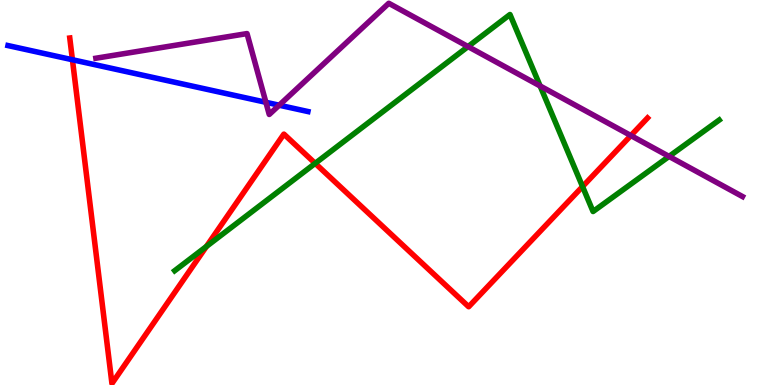[{'lines': ['blue', 'red'], 'intersections': [{'x': 0.935, 'y': 8.45}]}, {'lines': ['green', 'red'], 'intersections': [{'x': 2.66, 'y': 3.6}, {'x': 4.07, 'y': 5.76}, {'x': 7.52, 'y': 5.15}]}, {'lines': ['purple', 'red'], 'intersections': [{'x': 8.14, 'y': 6.48}]}, {'lines': ['blue', 'green'], 'intersections': []}, {'lines': ['blue', 'purple'], 'intersections': [{'x': 3.43, 'y': 7.34}, {'x': 3.6, 'y': 7.27}]}, {'lines': ['green', 'purple'], 'intersections': [{'x': 6.04, 'y': 8.79}, {'x': 6.97, 'y': 7.77}, {'x': 8.63, 'y': 5.94}]}]